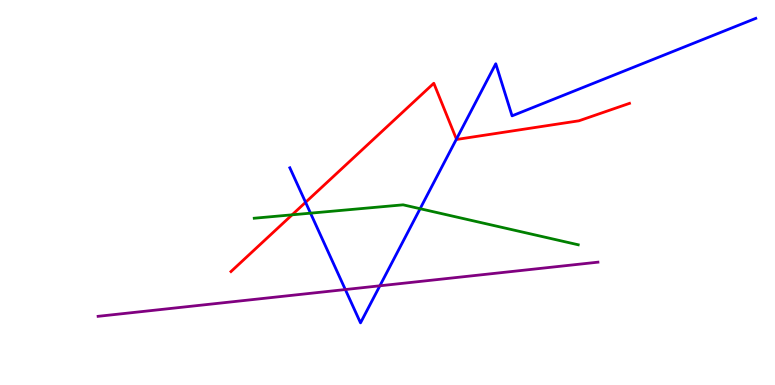[{'lines': ['blue', 'red'], 'intersections': [{'x': 3.94, 'y': 4.75}, {'x': 5.89, 'y': 6.39}]}, {'lines': ['green', 'red'], 'intersections': [{'x': 3.77, 'y': 4.42}]}, {'lines': ['purple', 'red'], 'intersections': []}, {'lines': ['blue', 'green'], 'intersections': [{'x': 4.01, 'y': 4.46}, {'x': 5.42, 'y': 4.58}]}, {'lines': ['blue', 'purple'], 'intersections': [{'x': 4.46, 'y': 2.48}, {'x': 4.9, 'y': 2.58}]}, {'lines': ['green', 'purple'], 'intersections': []}]